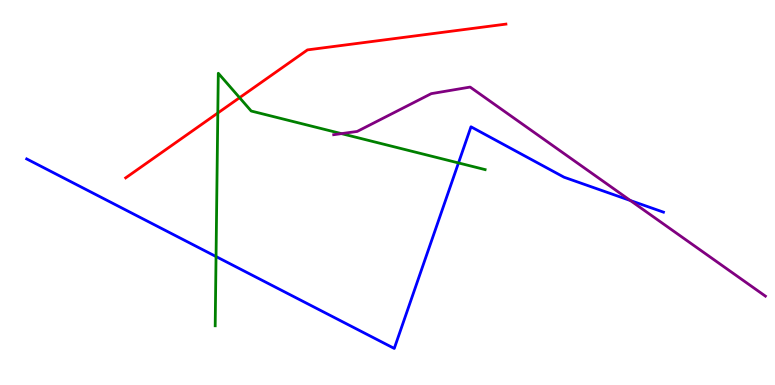[{'lines': ['blue', 'red'], 'intersections': []}, {'lines': ['green', 'red'], 'intersections': [{'x': 2.81, 'y': 7.06}, {'x': 3.09, 'y': 7.46}]}, {'lines': ['purple', 'red'], 'intersections': []}, {'lines': ['blue', 'green'], 'intersections': [{'x': 2.79, 'y': 3.34}, {'x': 5.92, 'y': 5.77}]}, {'lines': ['blue', 'purple'], 'intersections': [{'x': 8.13, 'y': 4.79}]}, {'lines': ['green', 'purple'], 'intersections': [{'x': 4.41, 'y': 6.53}]}]